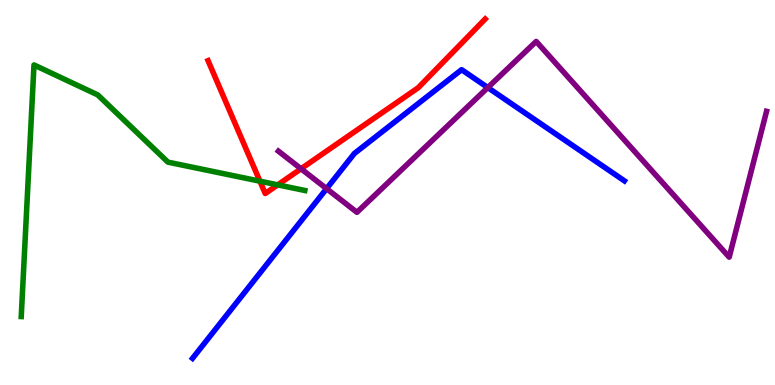[{'lines': ['blue', 'red'], 'intersections': []}, {'lines': ['green', 'red'], 'intersections': [{'x': 3.35, 'y': 5.29}, {'x': 3.58, 'y': 5.2}]}, {'lines': ['purple', 'red'], 'intersections': [{'x': 3.88, 'y': 5.62}]}, {'lines': ['blue', 'green'], 'intersections': []}, {'lines': ['blue', 'purple'], 'intersections': [{'x': 4.21, 'y': 5.1}, {'x': 6.29, 'y': 7.73}]}, {'lines': ['green', 'purple'], 'intersections': []}]